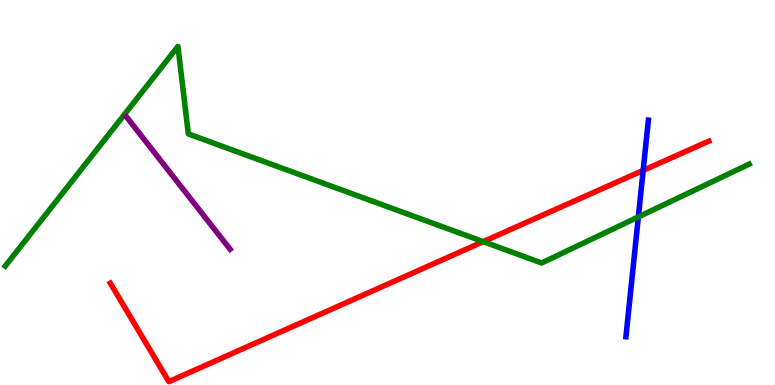[{'lines': ['blue', 'red'], 'intersections': [{'x': 8.3, 'y': 5.57}]}, {'lines': ['green', 'red'], 'intersections': [{'x': 6.23, 'y': 3.72}]}, {'lines': ['purple', 'red'], 'intersections': []}, {'lines': ['blue', 'green'], 'intersections': [{'x': 8.24, 'y': 4.37}]}, {'lines': ['blue', 'purple'], 'intersections': []}, {'lines': ['green', 'purple'], 'intersections': []}]